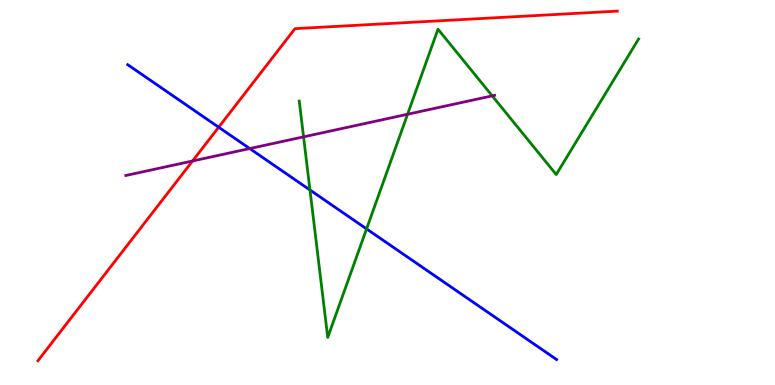[{'lines': ['blue', 'red'], 'intersections': [{'x': 2.82, 'y': 6.7}]}, {'lines': ['green', 'red'], 'intersections': []}, {'lines': ['purple', 'red'], 'intersections': [{'x': 2.48, 'y': 5.82}]}, {'lines': ['blue', 'green'], 'intersections': [{'x': 4.0, 'y': 5.07}, {'x': 4.73, 'y': 4.05}]}, {'lines': ['blue', 'purple'], 'intersections': [{'x': 3.22, 'y': 6.14}]}, {'lines': ['green', 'purple'], 'intersections': [{'x': 3.92, 'y': 6.45}, {'x': 5.26, 'y': 7.03}, {'x': 6.35, 'y': 7.51}]}]